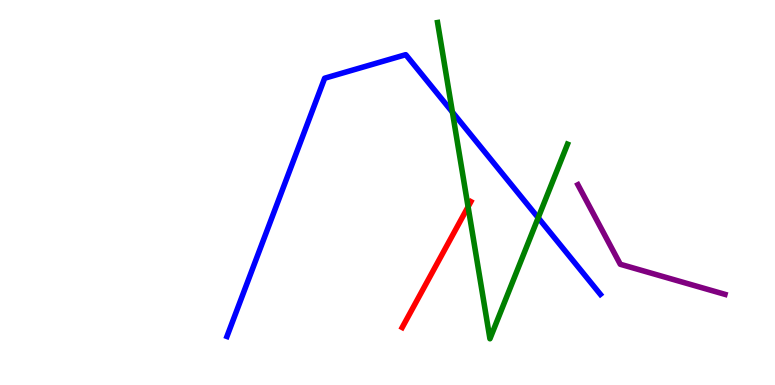[{'lines': ['blue', 'red'], 'intersections': []}, {'lines': ['green', 'red'], 'intersections': [{'x': 6.04, 'y': 4.63}]}, {'lines': ['purple', 'red'], 'intersections': []}, {'lines': ['blue', 'green'], 'intersections': [{'x': 5.84, 'y': 7.09}, {'x': 6.94, 'y': 4.34}]}, {'lines': ['blue', 'purple'], 'intersections': []}, {'lines': ['green', 'purple'], 'intersections': []}]